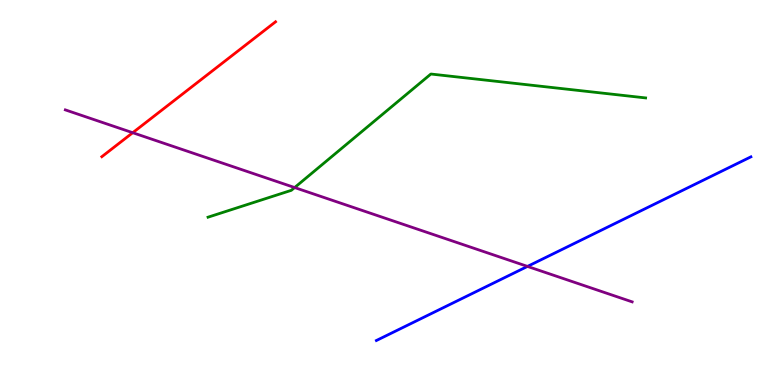[{'lines': ['blue', 'red'], 'intersections': []}, {'lines': ['green', 'red'], 'intersections': []}, {'lines': ['purple', 'red'], 'intersections': [{'x': 1.71, 'y': 6.55}]}, {'lines': ['blue', 'green'], 'intersections': []}, {'lines': ['blue', 'purple'], 'intersections': [{'x': 6.81, 'y': 3.08}]}, {'lines': ['green', 'purple'], 'intersections': [{'x': 3.8, 'y': 5.13}]}]